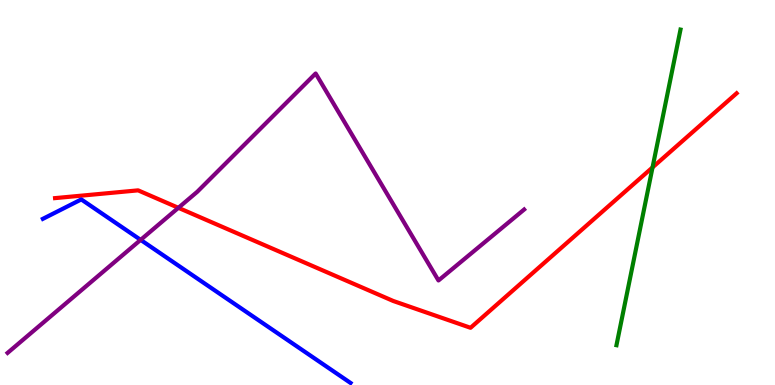[{'lines': ['blue', 'red'], 'intersections': []}, {'lines': ['green', 'red'], 'intersections': [{'x': 8.42, 'y': 5.65}]}, {'lines': ['purple', 'red'], 'intersections': [{'x': 2.3, 'y': 4.6}]}, {'lines': ['blue', 'green'], 'intersections': []}, {'lines': ['blue', 'purple'], 'intersections': [{'x': 1.81, 'y': 3.77}]}, {'lines': ['green', 'purple'], 'intersections': []}]